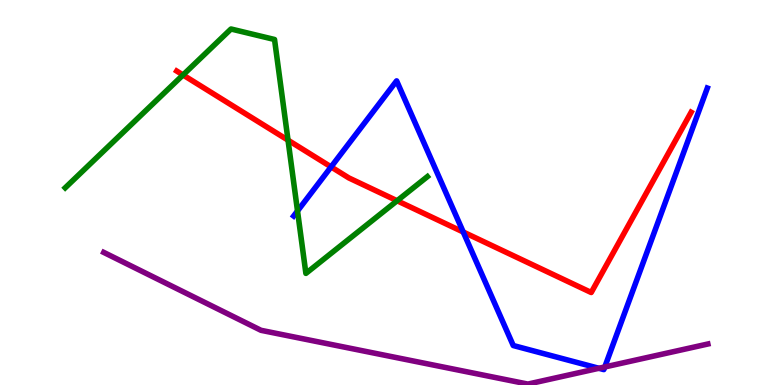[{'lines': ['blue', 'red'], 'intersections': [{'x': 4.27, 'y': 5.66}, {'x': 5.98, 'y': 3.97}]}, {'lines': ['green', 'red'], 'intersections': [{'x': 2.36, 'y': 8.05}, {'x': 3.72, 'y': 6.36}, {'x': 5.12, 'y': 4.79}]}, {'lines': ['purple', 'red'], 'intersections': []}, {'lines': ['blue', 'green'], 'intersections': [{'x': 3.84, 'y': 4.52}]}, {'lines': ['blue', 'purple'], 'intersections': [{'x': 7.73, 'y': 0.434}, {'x': 7.8, 'y': 0.468}]}, {'lines': ['green', 'purple'], 'intersections': []}]